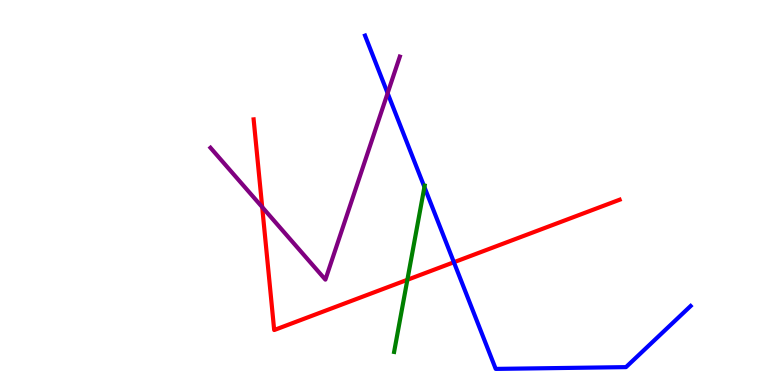[{'lines': ['blue', 'red'], 'intersections': [{'x': 5.86, 'y': 3.19}]}, {'lines': ['green', 'red'], 'intersections': [{'x': 5.26, 'y': 2.73}]}, {'lines': ['purple', 'red'], 'intersections': [{'x': 3.38, 'y': 4.62}]}, {'lines': ['blue', 'green'], 'intersections': [{'x': 5.48, 'y': 5.14}]}, {'lines': ['blue', 'purple'], 'intersections': [{'x': 5.0, 'y': 7.58}]}, {'lines': ['green', 'purple'], 'intersections': []}]